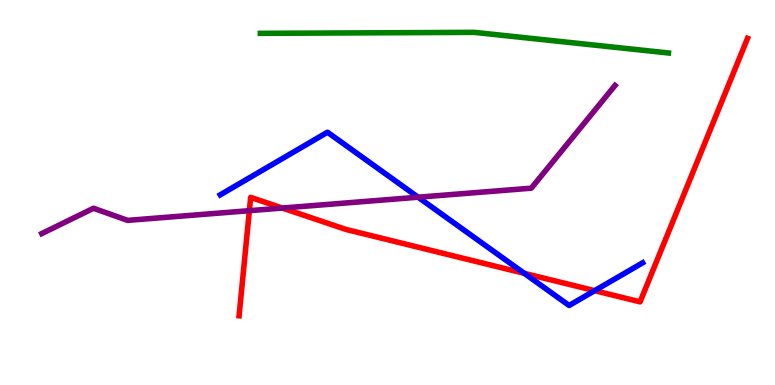[{'lines': ['blue', 'red'], 'intersections': [{'x': 6.77, 'y': 2.9}, {'x': 7.67, 'y': 2.45}]}, {'lines': ['green', 'red'], 'intersections': []}, {'lines': ['purple', 'red'], 'intersections': [{'x': 3.22, 'y': 4.53}, {'x': 3.64, 'y': 4.6}]}, {'lines': ['blue', 'green'], 'intersections': []}, {'lines': ['blue', 'purple'], 'intersections': [{'x': 5.39, 'y': 4.88}]}, {'lines': ['green', 'purple'], 'intersections': []}]